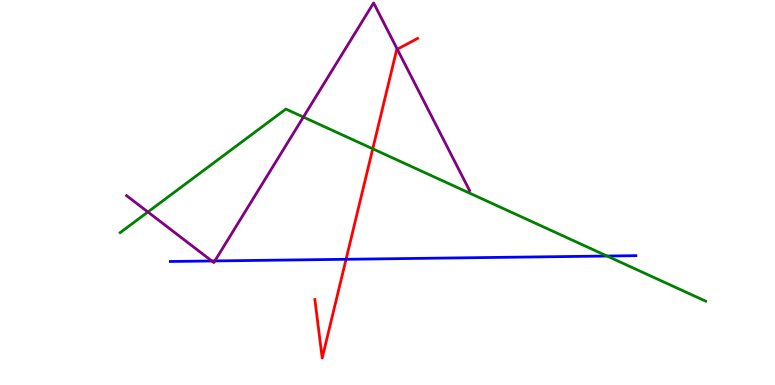[{'lines': ['blue', 'red'], 'intersections': [{'x': 4.47, 'y': 3.27}]}, {'lines': ['green', 'red'], 'intersections': [{'x': 4.81, 'y': 6.13}]}, {'lines': ['purple', 'red'], 'intersections': [{'x': 5.13, 'y': 8.72}]}, {'lines': ['blue', 'green'], 'intersections': [{'x': 7.83, 'y': 3.35}]}, {'lines': ['blue', 'purple'], 'intersections': [{'x': 2.73, 'y': 3.22}, {'x': 2.77, 'y': 3.22}]}, {'lines': ['green', 'purple'], 'intersections': [{'x': 1.91, 'y': 4.49}, {'x': 3.91, 'y': 6.96}]}]